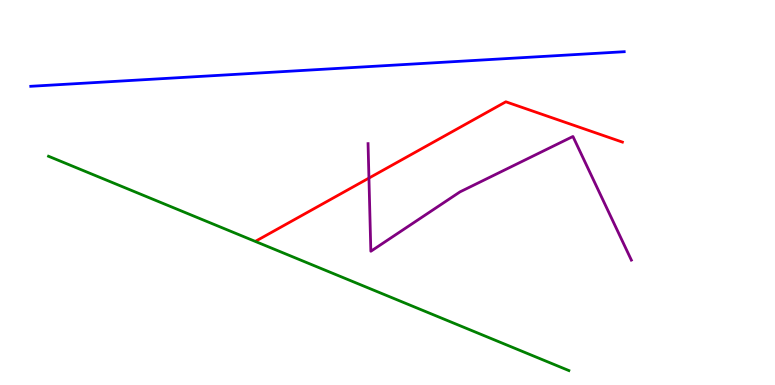[{'lines': ['blue', 'red'], 'intersections': []}, {'lines': ['green', 'red'], 'intersections': []}, {'lines': ['purple', 'red'], 'intersections': [{'x': 4.76, 'y': 5.37}]}, {'lines': ['blue', 'green'], 'intersections': []}, {'lines': ['blue', 'purple'], 'intersections': []}, {'lines': ['green', 'purple'], 'intersections': []}]